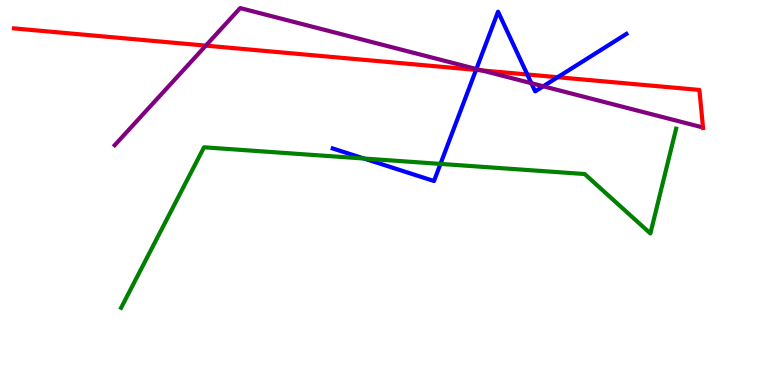[{'lines': ['blue', 'red'], 'intersections': [{'x': 6.14, 'y': 8.18}, {'x': 6.8, 'y': 8.07}, {'x': 7.2, 'y': 7.99}]}, {'lines': ['green', 'red'], 'intersections': []}, {'lines': ['purple', 'red'], 'intersections': [{'x': 2.66, 'y': 8.81}, {'x': 6.22, 'y': 8.17}]}, {'lines': ['blue', 'green'], 'intersections': [{'x': 4.7, 'y': 5.88}, {'x': 5.68, 'y': 5.74}]}, {'lines': ['blue', 'purple'], 'intersections': [{'x': 6.15, 'y': 8.21}, {'x': 6.86, 'y': 7.84}, {'x': 7.01, 'y': 7.76}]}, {'lines': ['green', 'purple'], 'intersections': []}]